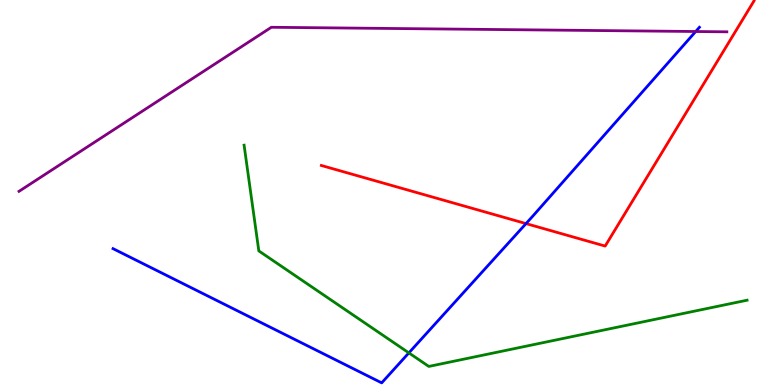[{'lines': ['blue', 'red'], 'intersections': [{'x': 6.79, 'y': 4.19}]}, {'lines': ['green', 'red'], 'intersections': []}, {'lines': ['purple', 'red'], 'intersections': []}, {'lines': ['blue', 'green'], 'intersections': [{'x': 5.28, 'y': 0.834}]}, {'lines': ['blue', 'purple'], 'intersections': [{'x': 8.98, 'y': 9.18}]}, {'lines': ['green', 'purple'], 'intersections': []}]